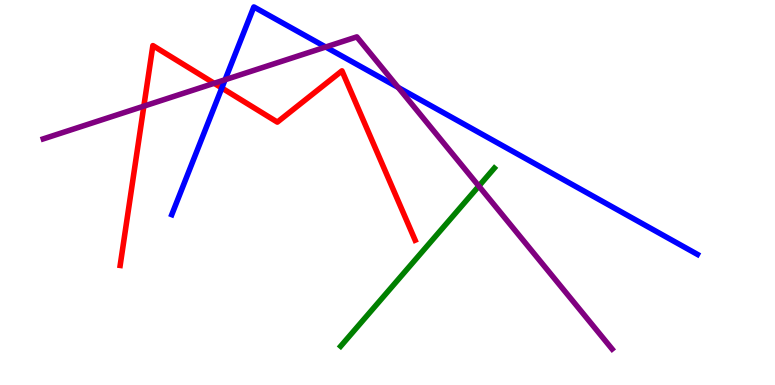[{'lines': ['blue', 'red'], 'intersections': [{'x': 2.86, 'y': 7.71}]}, {'lines': ['green', 'red'], 'intersections': []}, {'lines': ['purple', 'red'], 'intersections': [{'x': 1.86, 'y': 7.24}, {'x': 2.76, 'y': 7.84}]}, {'lines': ['blue', 'green'], 'intersections': []}, {'lines': ['blue', 'purple'], 'intersections': [{'x': 2.9, 'y': 7.93}, {'x': 4.2, 'y': 8.78}, {'x': 5.14, 'y': 7.73}]}, {'lines': ['green', 'purple'], 'intersections': [{'x': 6.18, 'y': 5.17}]}]